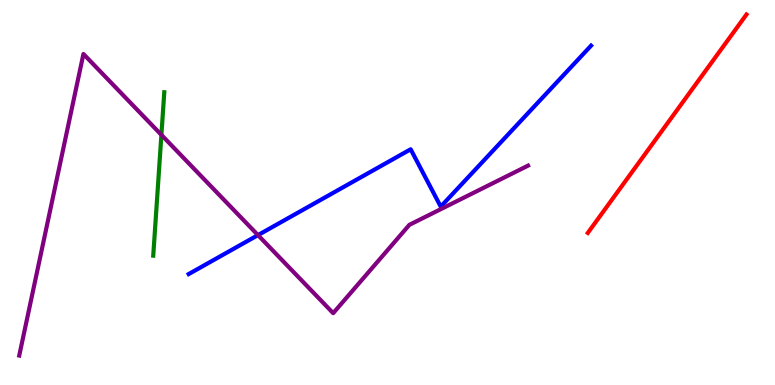[{'lines': ['blue', 'red'], 'intersections': []}, {'lines': ['green', 'red'], 'intersections': []}, {'lines': ['purple', 'red'], 'intersections': []}, {'lines': ['blue', 'green'], 'intersections': []}, {'lines': ['blue', 'purple'], 'intersections': [{'x': 3.33, 'y': 3.89}]}, {'lines': ['green', 'purple'], 'intersections': [{'x': 2.08, 'y': 6.5}]}]